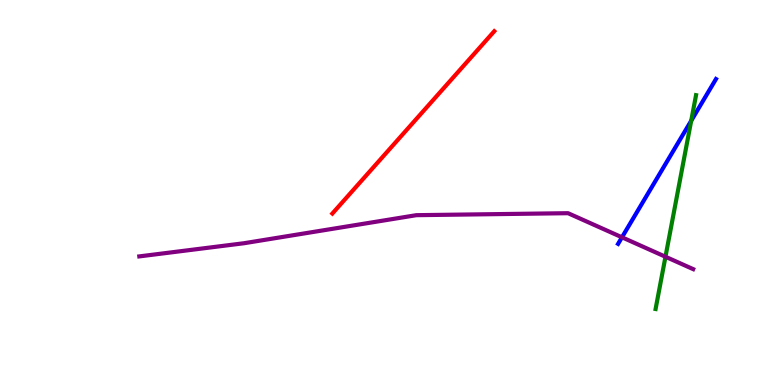[{'lines': ['blue', 'red'], 'intersections': []}, {'lines': ['green', 'red'], 'intersections': []}, {'lines': ['purple', 'red'], 'intersections': []}, {'lines': ['blue', 'green'], 'intersections': [{'x': 8.92, 'y': 6.86}]}, {'lines': ['blue', 'purple'], 'intersections': [{'x': 8.03, 'y': 3.84}]}, {'lines': ['green', 'purple'], 'intersections': [{'x': 8.59, 'y': 3.33}]}]